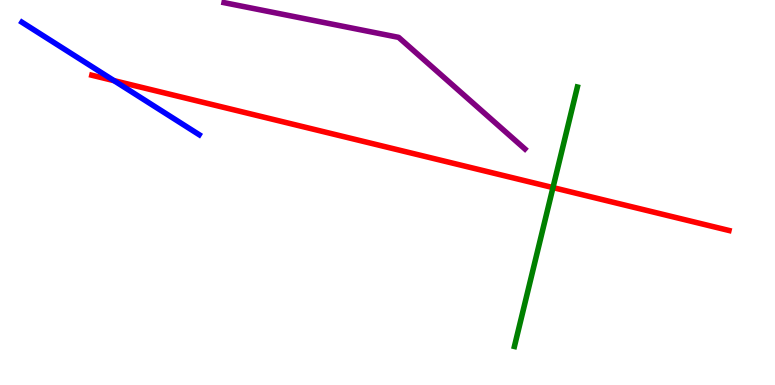[{'lines': ['blue', 'red'], 'intersections': [{'x': 1.47, 'y': 7.91}]}, {'lines': ['green', 'red'], 'intersections': [{'x': 7.14, 'y': 5.13}]}, {'lines': ['purple', 'red'], 'intersections': []}, {'lines': ['blue', 'green'], 'intersections': []}, {'lines': ['blue', 'purple'], 'intersections': []}, {'lines': ['green', 'purple'], 'intersections': []}]